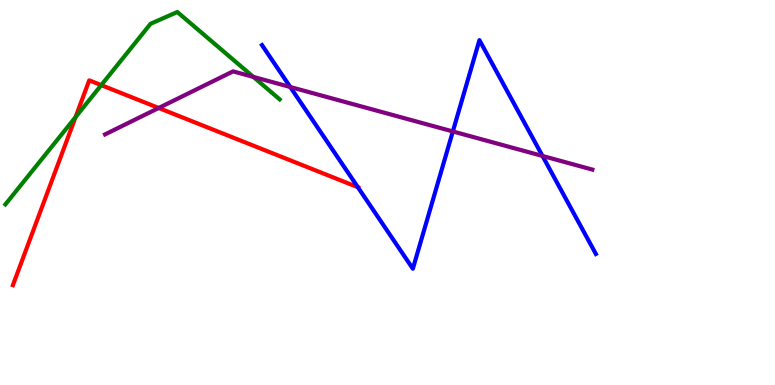[{'lines': ['blue', 'red'], 'intersections': [{'x': 4.62, 'y': 5.14}]}, {'lines': ['green', 'red'], 'intersections': [{'x': 0.975, 'y': 6.96}, {'x': 1.31, 'y': 7.79}]}, {'lines': ['purple', 'red'], 'intersections': [{'x': 2.05, 'y': 7.2}]}, {'lines': ['blue', 'green'], 'intersections': []}, {'lines': ['blue', 'purple'], 'intersections': [{'x': 3.75, 'y': 7.74}, {'x': 5.84, 'y': 6.59}, {'x': 7.0, 'y': 5.95}]}, {'lines': ['green', 'purple'], 'intersections': [{'x': 3.27, 'y': 8.0}]}]